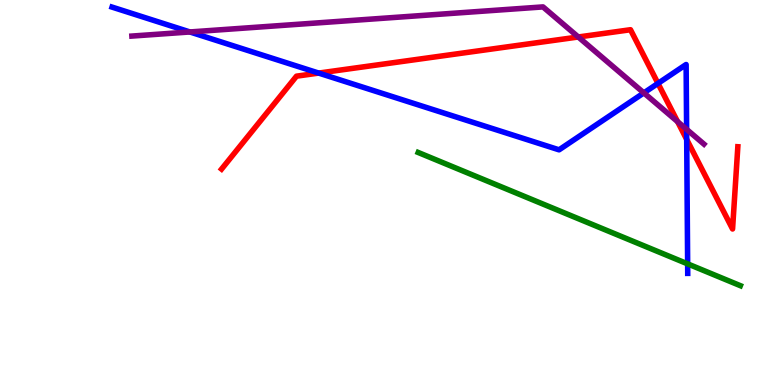[{'lines': ['blue', 'red'], 'intersections': [{'x': 4.11, 'y': 8.1}, {'x': 8.49, 'y': 7.83}, {'x': 8.86, 'y': 6.38}]}, {'lines': ['green', 'red'], 'intersections': []}, {'lines': ['purple', 'red'], 'intersections': [{'x': 7.46, 'y': 9.04}, {'x': 8.74, 'y': 6.84}]}, {'lines': ['blue', 'green'], 'intersections': [{'x': 8.87, 'y': 3.15}]}, {'lines': ['blue', 'purple'], 'intersections': [{'x': 2.45, 'y': 9.17}, {'x': 8.31, 'y': 7.59}, {'x': 8.86, 'y': 6.64}]}, {'lines': ['green', 'purple'], 'intersections': []}]